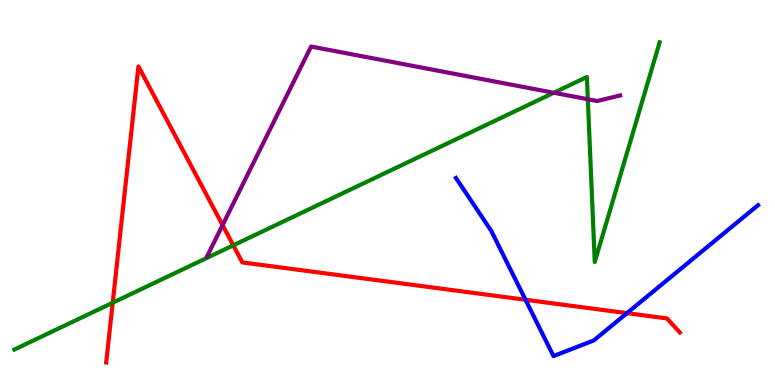[{'lines': ['blue', 'red'], 'intersections': [{'x': 6.78, 'y': 2.21}, {'x': 8.09, 'y': 1.87}]}, {'lines': ['green', 'red'], 'intersections': [{'x': 1.45, 'y': 2.14}, {'x': 3.01, 'y': 3.63}]}, {'lines': ['purple', 'red'], 'intersections': [{'x': 2.87, 'y': 4.15}]}, {'lines': ['blue', 'green'], 'intersections': []}, {'lines': ['blue', 'purple'], 'intersections': []}, {'lines': ['green', 'purple'], 'intersections': [{'x': 7.15, 'y': 7.59}, {'x': 7.58, 'y': 7.42}]}]